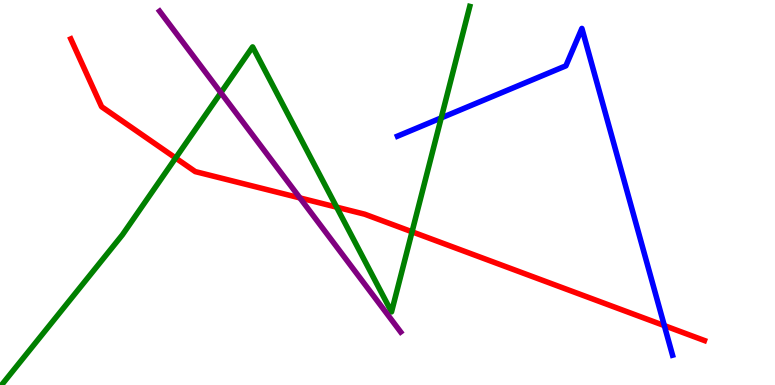[{'lines': ['blue', 'red'], 'intersections': [{'x': 8.57, 'y': 1.54}]}, {'lines': ['green', 'red'], 'intersections': [{'x': 2.27, 'y': 5.9}, {'x': 4.34, 'y': 4.62}, {'x': 5.32, 'y': 3.98}]}, {'lines': ['purple', 'red'], 'intersections': [{'x': 3.87, 'y': 4.86}]}, {'lines': ['blue', 'green'], 'intersections': [{'x': 5.69, 'y': 6.94}]}, {'lines': ['blue', 'purple'], 'intersections': []}, {'lines': ['green', 'purple'], 'intersections': [{'x': 2.85, 'y': 7.59}]}]